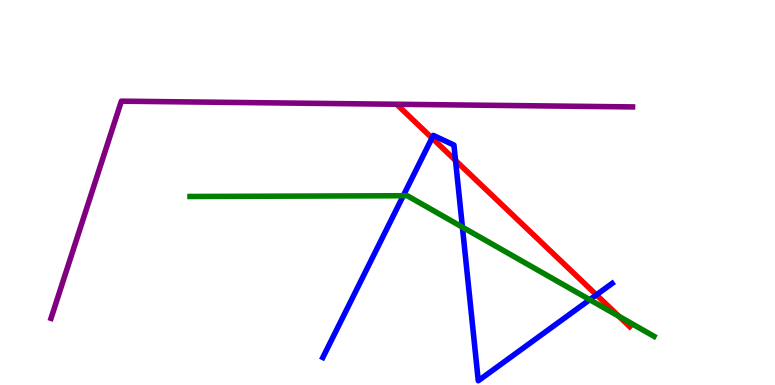[{'lines': ['blue', 'red'], 'intersections': [{'x': 5.57, 'y': 6.42}, {'x': 5.88, 'y': 5.83}, {'x': 7.7, 'y': 2.34}]}, {'lines': ['green', 'red'], 'intersections': [{'x': 7.99, 'y': 1.78}]}, {'lines': ['purple', 'red'], 'intersections': []}, {'lines': ['blue', 'green'], 'intersections': [{'x': 5.2, 'y': 4.92}, {'x': 5.97, 'y': 4.1}, {'x': 7.61, 'y': 2.22}]}, {'lines': ['blue', 'purple'], 'intersections': []}, {'lines': ['green', 'purple'], 'intersections': []}]